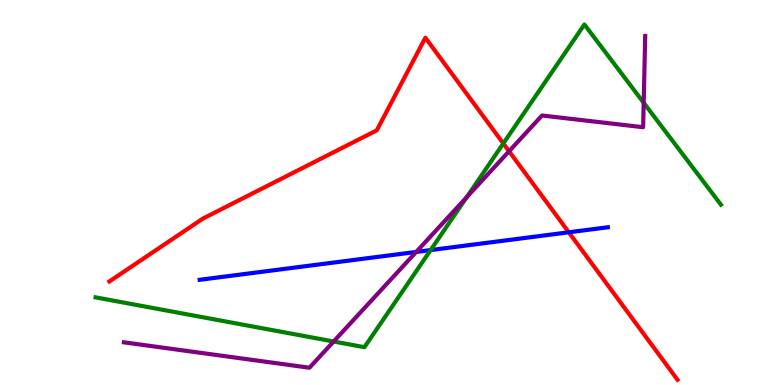[{'lines': ['blue', 'red'], 'intersections': [{'x': 7.34, 'y': 3.97}]}, {'lines': ['green', 'red'], 'intersections': [{'x': 6.49, 'y': 6.27}]}, {'lines': ['purple', 'red'], 'intersections': [{'x': 6.57, 'y': 6.07}]}, {'lines': ['blue', 'green'], 'intersections': [{'x': 5.56, 'y': 3.5}]}, {'lines': ['blue', 'purple'], 'intersections': [{'x': 5.37, 'y': 3.46}]}, {'lines': ['green', 'purple'], 'intersections': [{'x': 4.31, 'y': 1.13}, {'x': 6.02, 'y': 4.88}, {'x': 8.31, 'y': 7.33}]}]